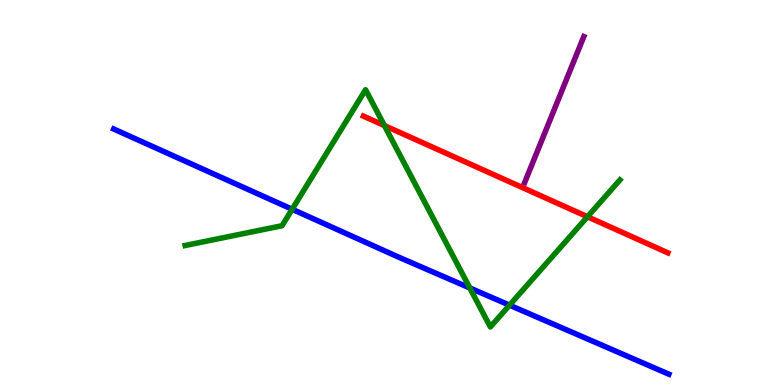[{'lines': ['blue', 'red'], 'intersections': []}, {'lines': ['green', 'red'], 'intersections': [{'x': 4.96, 'y': 6.74}, {'x': 7.58, 'y': 4.37}]}, {'lines': ['purple', 'red'], 'intersections': []}, {'lines': ['blue', 'green'], 'intersections': [{'x': 3.77, 'y': 4.56}, {'x': 6.06, 'y': 2.52}, {'x': 6.57, 'y': 2.07}]}, {'lines': ['blue', 'purple'], 'intersections': []}, {'lines': ['green', 'purple'], 'intersections': []}]